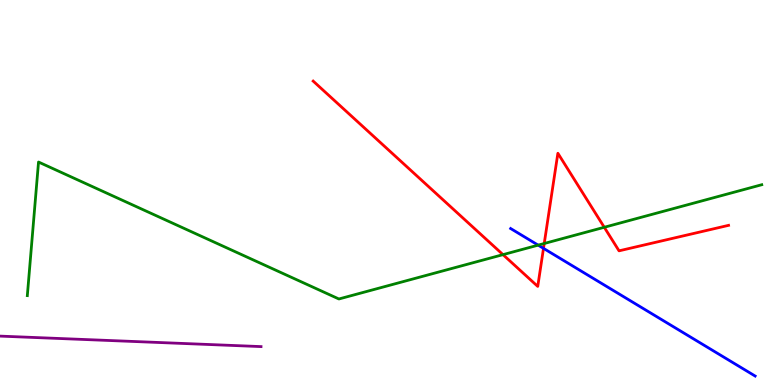[{'lines': ['blue', 'red'], 'intersections': [{'x': 7.01, 'y': 3.55}]}, {'lines': ['green', 'red'], 'intersections': [{'x': 6.49, 'y': 3.39}, {'x': 7.02, 'y': 3.68}, {'x': 7.8, 'y': 4.1}]}, {'lines': ['purple', 'red'], 'intersections': []}, {'lines': ['blue', 'green'], 'intersections': [{'x': 6.94, 'y': 3.63}]}, {'lines': ['blue', 'purple'], 'intersections': []}, {'lines': ['green', 'purple'], 'intersections': []}]